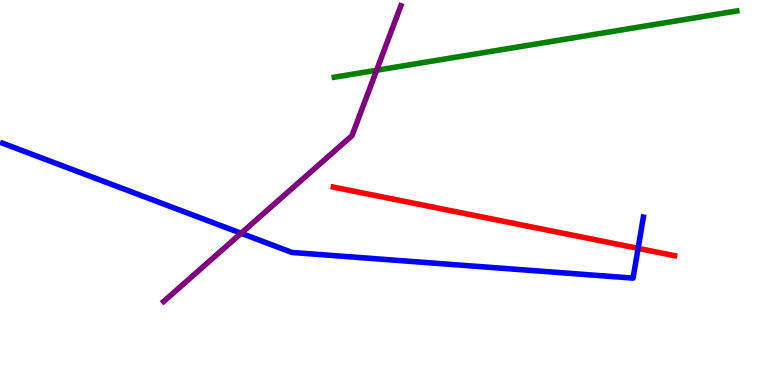[{'lines': ['blue', 'red'], 'intersections': [{'x': 8.23, 'y': 3.55}]}, {'lines': ['green', 'red'], 'intersections': []}, {'lines': ['purple', 'red'], 'intersections': []}, {'lines': ['blue', 'green'], 'intersections': []}, {'lines': ['blue', 'purple'], 'intersections': [{'x': 3.11, 'y': 3.94}]}, {'lines': ['green', 'purple'], 'intersections': [{'x': 4.86, 'y': 8.18}]}]